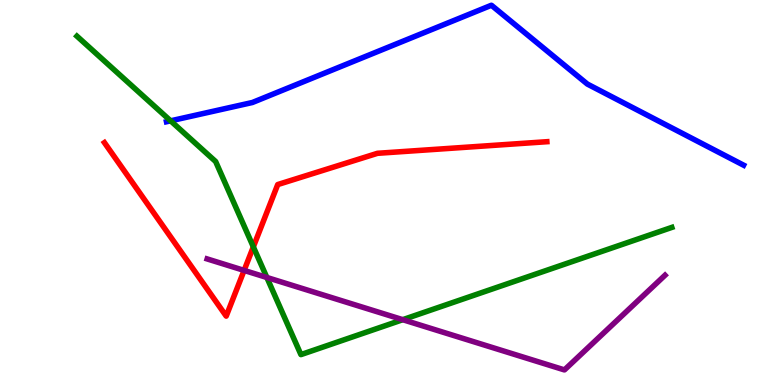[{'lines': ['blue', 'red'], 'intersections': []}, {'lines': ['green', 'red'], 'intersections': [{'x': 3.27, 'y': 3.59}]}, {'lines': ['purple', 'red'], 'intersections': [{'x': 3.15, 'y': 2.98}]}, {'lines': ['blue', 'green'], 'intersections': [{'x': 2.2, 'y': 6.86}]}, {'lines': ['blue', 'purple'], 'intersections': []}, {'lines': ['green', 'purple'], 'intersections': [{'x': 3.44, 'y': 2.79}, {'x': 5.2, 'y': 1.7}]}]